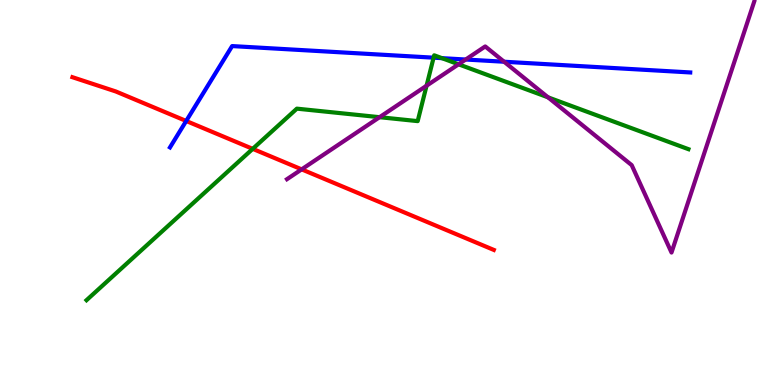[{'lines': ['blue', 'red'], 'intersections': [{'x': 2.4, 'y': 6.86}]}, {'lines': ['green', 'red'], 'intersections': [{'x': 3.26, 'y': 6.13}]}, {'lines': ['purple', 'red'], 'intersections': [{'x': 3.89, 'y': 5.6}]}, {'lines': ['blue', 'green'], 'intersections': [{'x': 5.59, 'y': 8.5}, {'x': 5.7, 'y': 8.49}]}, {'lines': ['blue', 'purple'], 'intersections': [{'x': 6.01, 'y': 8.45}, {'x': 6.5, 'y': 8.4}]}, {'lines': ['green', 'purple'], 'intersections': [{'x': 4.9, 'y': 6.96}, {'x': 5.5, 'y': 7.77}, {'x': 5.92, 'y': 8.33}, {'x': 7.07, 'y': 7.47}]}]